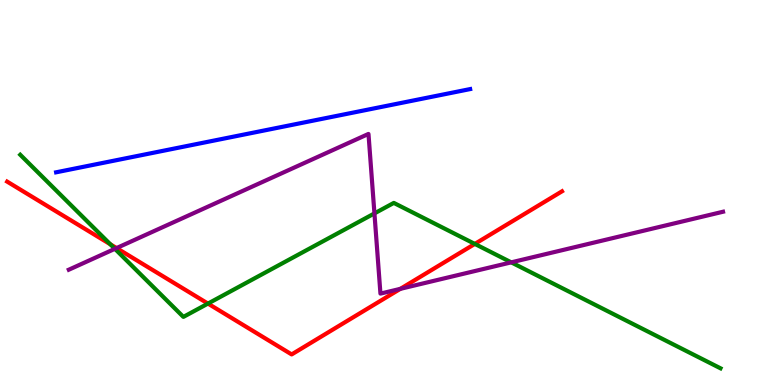[{'lines': ['blue', 'red'], 'intersections': []}, {'lines': ['green', 'red'], 'intersections': [{'x': 1.42, 'y': 3.66}, {'x': 2.68, 'y': 2.11}, {'x': 6.13, 'y': 3.66}]}, {'lines': ['purple', 'red'], 'intersections': [{'x': 1.5, 'y': 3.56}, {'x': 5.17, 'y': 2.5}]}, {'lines': ['blue', 'green'], 'intersections': []}, {'lines': ['blue', 'purple'], 'intersections': []}, {'lines': ['green', 'purple'], 'intersections': [{'x': 1.48, 'y': 3.54}, {'x': 4.83, 'y': 4.46}, {'x': 6.6, 'y': 3.19}]}]